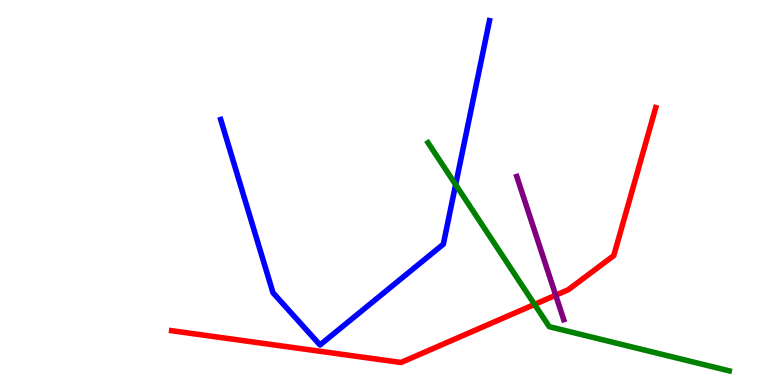[{'lines': ['blue', 'red'], 'intersections': []}, {'lines': ['green', 'red'], 'intersections': [{'x': 6.9, 'y': 2.09}]}, {'lines': ['purple', 'red'], 'intersections': [{'x': 7.17, 'y': 2.33}]}, {'lines': ['blue', 'green'], 'intersections': [{'x': 5.88, 'y': 5.2}]}, {'lines': ['blue', 'purple'], 'intersections': []}, {'lines': ['green', 'purple'], 'intersections': []}]